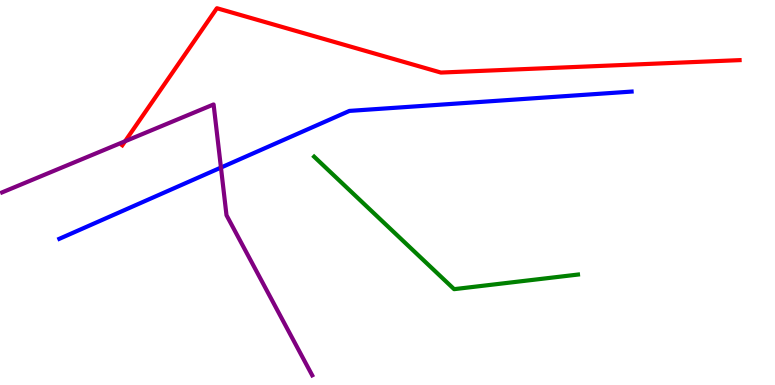[{'lines': ['blue', 'red'], 'intersections': []}, {'lines': ['green', 'red'], 'intersections': []}, {'lines': ['purple', 'red'], 'intersections': [{'x': 1.61, 'y': 6.33}]}, {'lines': ['blue', 'green'], 'intersections': []}, {'lines': ['blue', 'purple'], 'intersections': [{'x': 2.85, 'y': 5.65}]}, {'lines': ['green', 'purple'], 'intersections': []}]